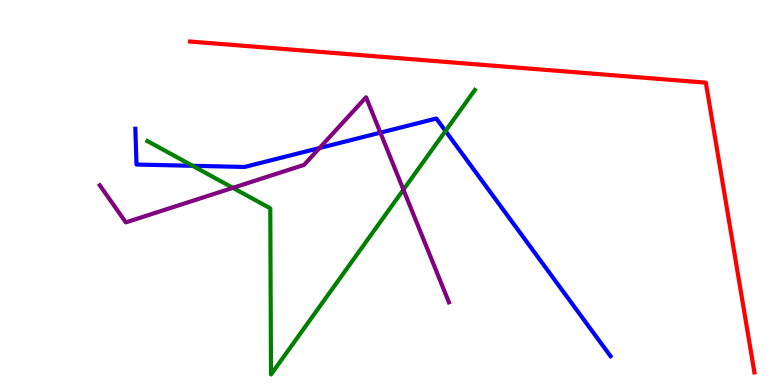[{'lines': ['blue', 'red'], 'intersections': []}, {'lines': ['green', 'red'], 'intersections': []}, {'lines': ['purple', 'red'], 'intersections': []}, {'lines': ['blue', 'green'], 'intersections': [{'x': 2.48, 'y': 5.69}, {'x': 5.75, 'y': 6.6}]}, {'lines': ['blue', 'purple'], 'intersections': [{'x': 4.12, 'y': 6.16}, {'x': 4.91, 'y': 6.55}]}, {'lines': ['green', 'purple'], 'intersections': [{'x': 3.0, 'y': 5.12}, {'x': 5.21, 'y': 5.07}]}]